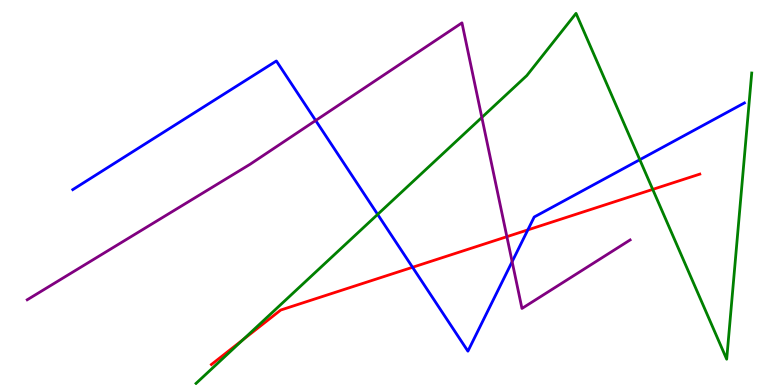[{'lines': ['blue', 'red'], 'intersections': [{'x': 5.32, 'y': 3.06}, {'x': 6.81, 'y': 4.03}]}, {'lines': ['green', 'red'], 'intersections': [{'x': 3.14, 'y': 1.18}, {'x': 8.42, 'y': 5.08}]}, {'lines': ['purple', 'red'], 'intersections': [{'x': 6.54, 'y': 3.85}]}, {'lines': ['blue', 'green'], 'intersections': [{'x': 4.87, 'y': 4.43}, {'x': 8.26, 'y': 5.85}]}, {'lines': ['blue', 'purple'], 'intersections': [{'x': 4.07, 'y': 6.87}, {'x': 6.61, 'y': 3.2}]}, {'lines': ['green', 'purple'], 'intersections': [{'x': 6.22, 'y': 6.95}]}]